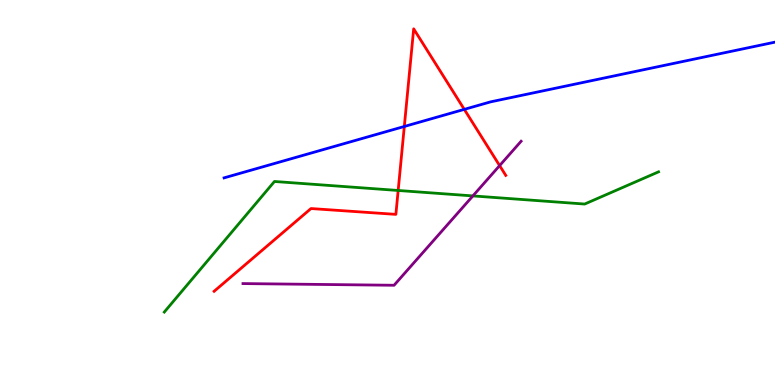[{'lines': ['blue', 'red'], 'intersections': [{'x': 5.22, 'y': 6.72}, {'x': 5.99, 'y': 7.16}]}, {'lines': ['green', 'red'], 'intersections': [{'x': 5.14, 'y': 5.05}]}, {'lines': ['purple', 'red'], 'intersections': [{'x': 6.45, 'y': 5.7}]}, {'lines': ['blue', 'green'], 'intersections': []}, {'lines': ['blue', 'purple'], 'intersections': []}, {'lines': ['green', 'purple'], 'intersections': [{'x': 6.1, 'y': 4.91}]}]